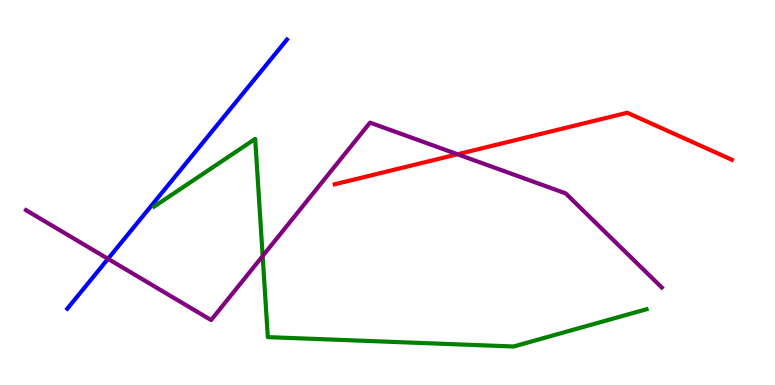[{'lines': ['blue', 'red'], 'intersections': []}, {'lines': ['green', 'red'], 'intersections': []}, {'lines': ['purple', 'red'], 'intersections': [{'x': 5.9, 'y': 5.99}]}, {'lines': ['blue', 'green'], 'intersections': []}, {'lines': ['blue', 'purple'], 'intersections': [{'x': 1.39, 'y': 3.28}]}, {'lines': ['green', 'purple'], 'intersections': [{'x': 3.39, 'y': 3.35}]}]